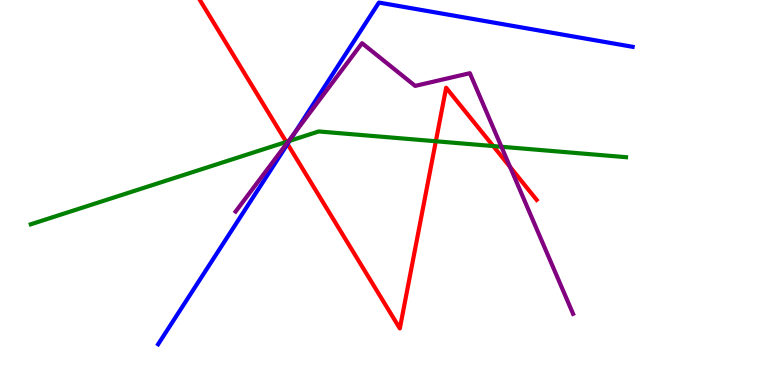[{'lines': ['blue', 'red'], 'intersections': [{'x': 3.71, 'y': 6.26}]}, {'lines': ['green', 'red'], 'intersections': [{'x': 3.69, 'y': 6.31}, {'x': 5.62, 'y': 6.33}, {'x': 6.36, 'y': 6.21}]}, {'lines': ['purple', 'red'], 'intersections': [{'x': 3.7, 'y': 6.28}, {'x': 6.58, 'y': 5.66}]}, {'lines': ['blue', 'green'], 'intersections': [{'x': 3.74, 'y': 6.34}]}, {'lines': ['blue', 'purple'], 'intersections': [{'x': 3.8, 'y': 6.55}]}, {'lines': ['green', 'purple'], 'intersections': [{'x': 3.72, 'y': 6.33}, {'x': 6.47, 'y': 6.19}]}]